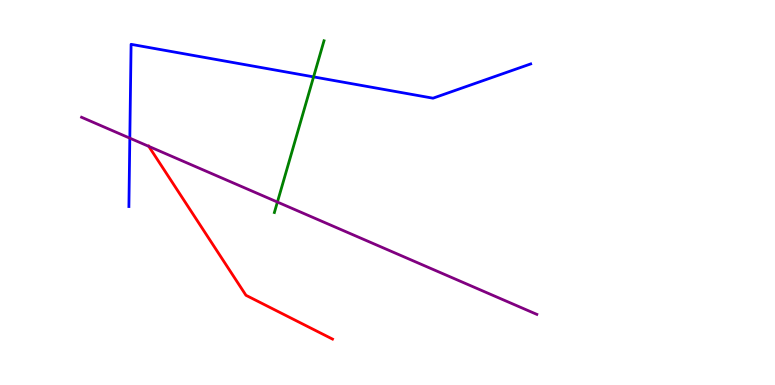[{'lines': ['blue', 'red'], 'intersections': []}, {'lines': ['green', 'red'], 'intersections': []}, {'lines': ['purple', 'red'], 'intersections': [{'x': 1.92, 'y': 6.2}]}, {'lines': ['blue', 'green'], 'intersections': [{'x': 4.05, 'y': 8.0}]}, {'lines': ['blue', 'purple'], 'intersections': [{'x': 1.68, 'y': 6.41}]}, {'lines': ['green', 'purple'], 'intersections': [{'x': 3.58, 'y': 4.75}]}]